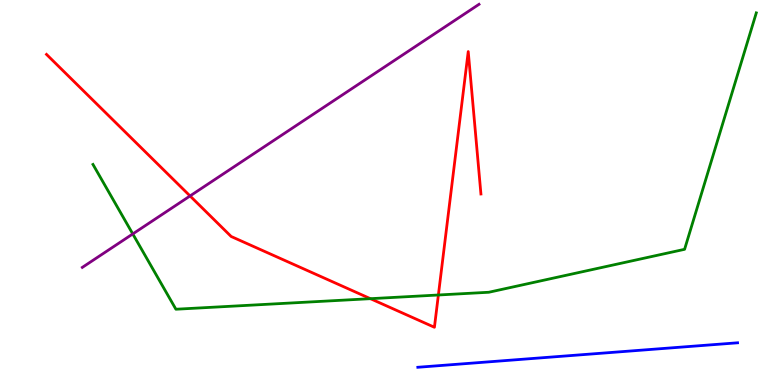[{'lines': ['blue', 'red'], 'intersections': []}, {'lines': ['green', 'red'], 'intersections': [{'x': 4.78, 'y': 2.24}, {'x': 5.66, 'y': 2.34}]}, {'lines': ['purple', 'red'], 'intersections': [{'x': 2.45, 'y': 4.91}]}, {'lines': ['blue', 'green'], 'intersections': []}, {'lines': ['blue', 'purple'], 'intersections': []}, {'lines': ['green', 'purple'], 'intersections': [{'x': 1.71, 'y': 3.92}]}]